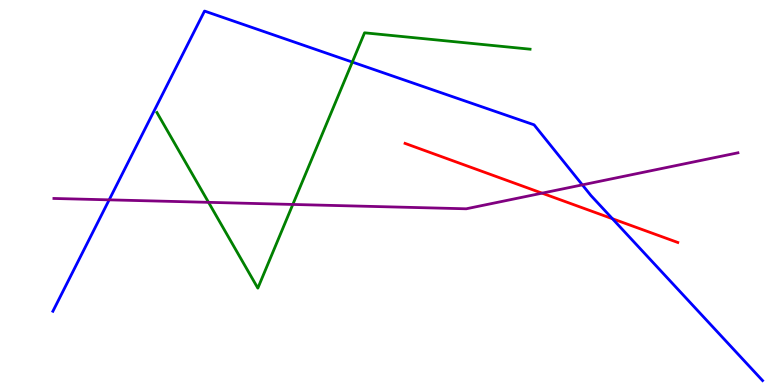[{'lines': ['blue', 'red'], 'intersections': [{'x': 7.9, 'y': 4.32}]}, {'lines': ['green', 'red'], 'intersections': []}, {'lines': ['purple', 'red'], 'intersections': [{'x': 6.99, 'y': 4.98}]}, {'lines': ['blue', 'green'], 'intersections': [{'x': 4.55, 'y': 8.39}]}, {'lines': ['blue', 'purple'], 'intersections': [{'x': 1.41, 'y': 4.81}, {'x': 7.51, 'y': 5.2}]}, {'lines': ['green', 'purple'], 'intersections': [{'x': 2.69, 'y': 4.74}, {'x': 3.78, 'y': 4.69}]}]